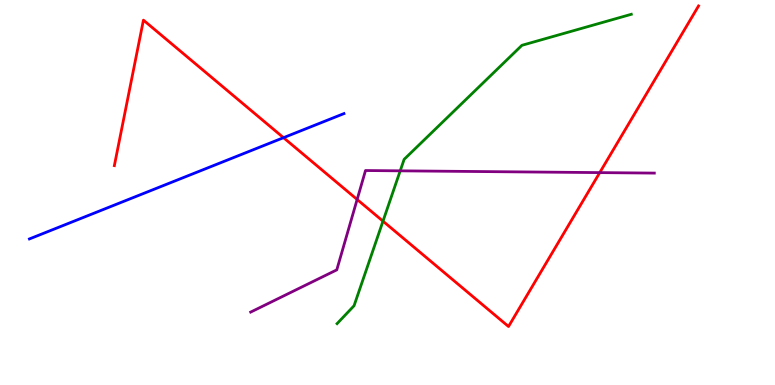[{'lines': ['blue', 'red'], 'intersections': [{'x': 3.66, 'y': 6.42}]}, {'lines': ['green', 'red'], 'intersections': [{'x': 4.94, 'y': 4.26}]}, {'lines': ['purple', 'red'], 'intersections': [{'x': 4.61, 'y': 4.82}, {'x': 7.74, 'y': 5.52}]}, {'lines': ['blue', 'green'], 'intersections': []}, {'lines': ['blue', 'purple'], 'intersections': []}, {'lines': ['green', 'purple'], 'intersections': [{'x': 5.16, 'y': 5.56}]}]